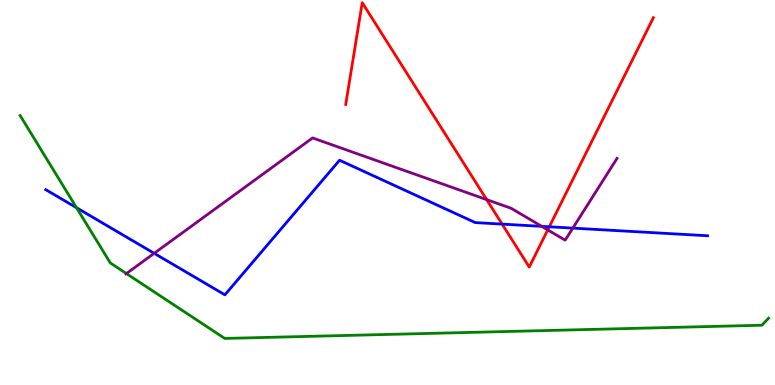[{'lines': ['blue', 'red'], 'intersections': [{'x': 6.48, 'y': 4.18}, {'x': 7.09, 'y': 4.11}]}, {'lines': ['green', 'red'], 'intersections': []}, {'lines': ['purple', 'red'], 'intersections': [{'x': 6.28, 'y': 4.82}, {'x': 7.07, 'y': 4.03}]}, {'lines': ['blue', 'green'], 'intersections': [{'x': 0.988, 'y': 4.6}]}, {'lines': ['blue', 'purple'], 'intersections': [{'x': 1.99, 'y': 3.42}, {'x': 6.99, 'y': 4.12}, {'x': 7.39, 'y': 4.07}]}, {'lines': ['green', 'purple'], 'intersections': [{'x': 1.63, 'y': 2.89}]}]